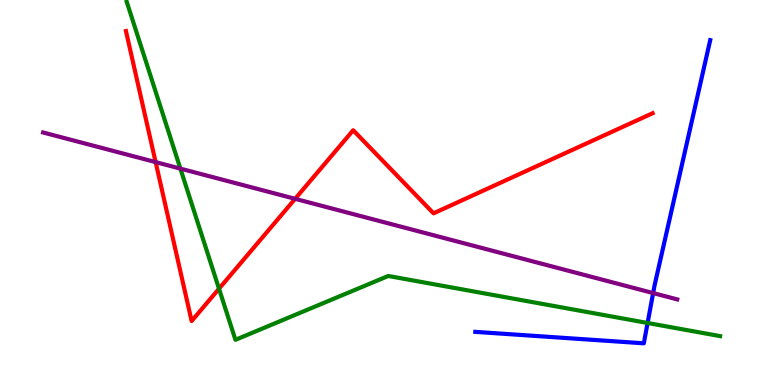[{'lines': ['blue', 'red'], 'intersections': []}, {'lines': ['green', 'red'], 'intersections': [{'x': 2.83, 'y': 2.5}]}, {'lines': ['purple', 'red'], 'intersections': [{'x': 2.01, 'y': 5.79}, {'x': 3.81, 'y': 4.84}]}, {'lines': ['blue', 'green'], 'intersections': [{'x': 8.36, 'y': 1.61}]}, {'lines': ['blue', 'purple'], 'intersections': [{'x': 8.43, 'y': 2.39}]}, {'lines': ['green', 'purple'], 'intersections': [{'x': 2.33, 'y': 5.62}]}]